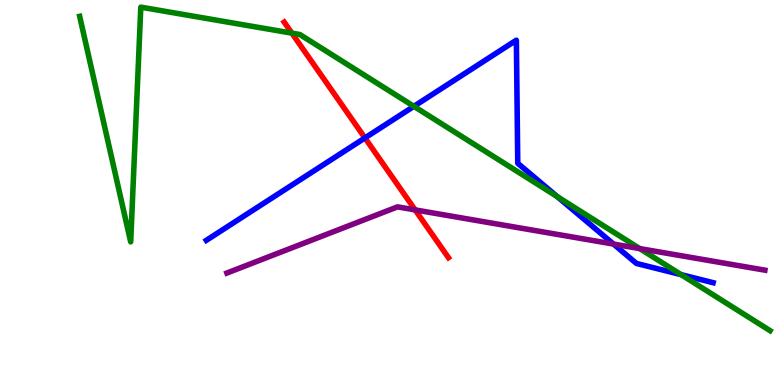[{'lines': ['blue', 'red'], 'intersections': [{'x': 4.71, 'y': 6.42}]}, {'lines': ['green', 'red'], 'intersections': [{'x': 3.77, 'y': 9.14}]}, {'lines': ['purple', 'red'], 'intersections': [{'x': 5.36, 'y': 4.55}]}, {'lines': ['blue', 'green'], 'intersections': [{'x': 5.34, 'y': 7.24}, {'x': 7.19, 'y': 4.89}, {'x': 8.79, 'y': 2.87}]}, {'lines': ['blue', 'purple'], 'intersections': [{'x': 7.92, 'y': 3.66}]}, {'lines': ['green', 'purple'], 'intersections': [{'x': 8.26, 'y': 3.54}]}]